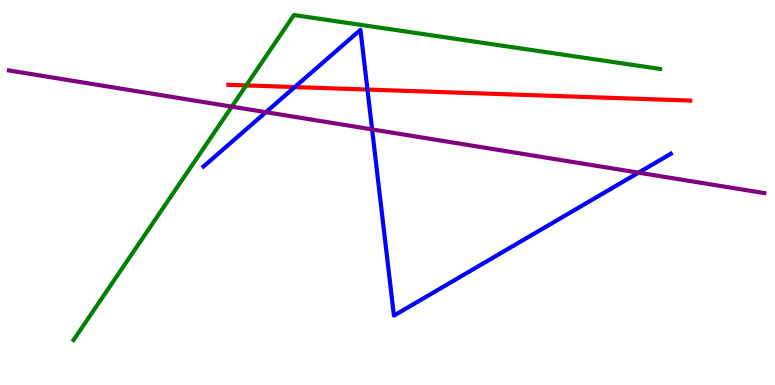[{'lines': ['blue', 'red'], 'intersections': [{'x': 3.8, 'y': 7.74}, {'x': 4.74, 'y': 7.67}]}, {'lines': ['green', 'red'], 'intersections': [{'x': 3.18, 'y': 7.78}]}, {'lines': ['purple', 'red'], 'intersections': []}, {'lines': ['blue', 'green'], 'intersections': []}, {'lines': ['blue', 'purple'], 'intersections': [{'x': 3.43, 'y': 7.09}, {'x': 4.8, 'y': 6.64}, {'x': 8.24, 'y': 5.52}]}, {'lines': ['green', 'purple'], 'intersections': [{'x': 2.99, 'y': 7.23}]}]